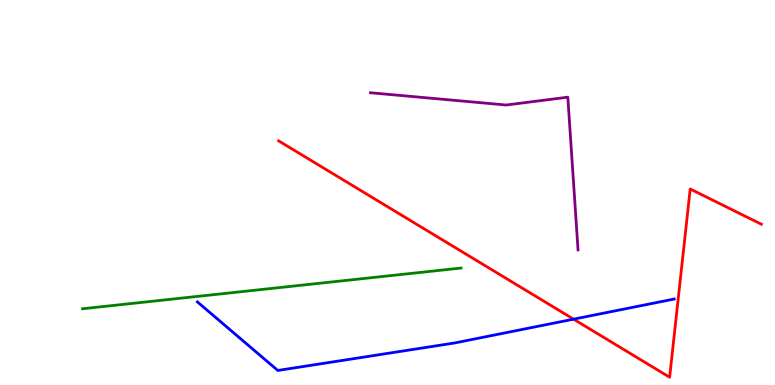[{'lines': ['blue', 'red'], 'intersections': [{'x': 7.4, 'y': 1.71}]}, {'lines': ['green', 'red'], 'intersections': []}, {'lines': ['purple', 'red'], 'intersections': []}, {'lines': ['blue', 'green'], 'intersections': []}, {'lines': ['blue', 'purple'], 'intersections': []}, {'lines': ['green', 'purple'], 'intersections': []}]